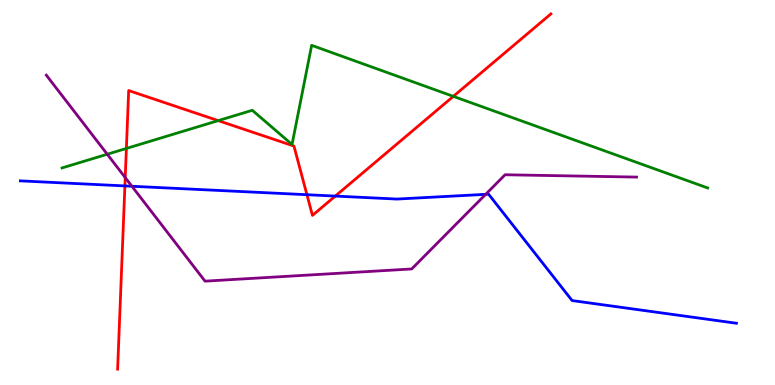[{'lines': ['blue', 'red'], 'intersections': [{'x': 1.61, 'y': 5.17}, {'x': 3.96, 'y': 4.94}, {'x': 4.33, 'y': 4.91}]}, {'lines': ['green', 'red'], 'intersections': [{'x': 1.63, 'y': 6.14}, {'x': 2.82, 'y': 6.87}, {'x': 5.85, 'y': 7.5}]}, {'lines': ['purple', 'red'], 'intersections': [{'x': 1.62, 'y': 5.39}]}, {'lines': ['blue', 'green'], 'intersections': []}, {'lines': ['blue', 'purple'], 'intersections': [{'x': 1.7, 'y': 5.16}, {'x': 6.27, 'y': 4.95}]}, {'lines': ['green', 'purple'], 'intersections': [{'x': 1.38, 'y': 5.99}]}]